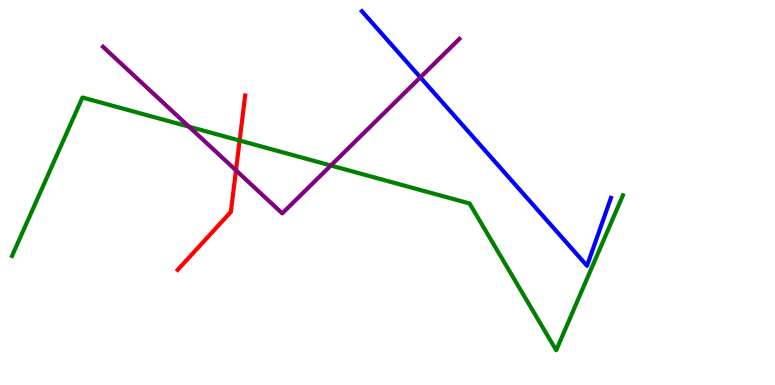[{'lines': ['blue', 'red'], 'intersections': []}, {'lines': ['green', 'red'], 'intersections': [{'x': 3.09, 'y': 6.35}]}, {'lines': ['purple', 'red'], 'intersections': [{'x': 3.04, 'y': 5.58}]}, {'lines': ['blue', 'green'], 'intersections': []}, {'lines': ['blue', 'purple'], 'intersections': [{'x': 5.42, 'y': 7.99}]}, {'lines': ['green', 'purple'], 'intersections': [{'x': 2.44, 'y': 6.71}, {'x': 4.27, 'y': 5.7}]}]